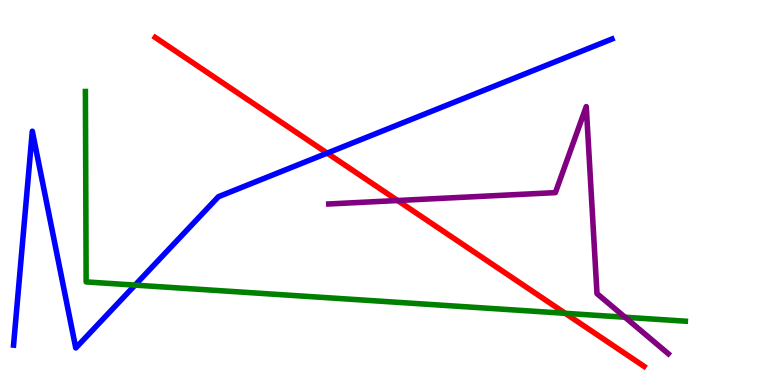[{'lines': ['blue', 'red'], 'intersections': [{'x': 4.22, 'y': 6.02}]}, {'lines': ['green', 'red'], 'intersections': [{'x': 7.29, 'y': 1.86}]}, {'lines': ['purple', 'red'], 'intersections': [{'x': 5.13, 'y': 4.79}]}, {'lines': ['blue', 'green'], 'intersections': [{'x': 1.74, 'y': 2.59}]}, {'lines': ['blue', 'purple'], 'intersections': []}, {'lines': ['green', 'purple'], 'intersections': [{'x': 8.06, 'y': 1.76}]}]